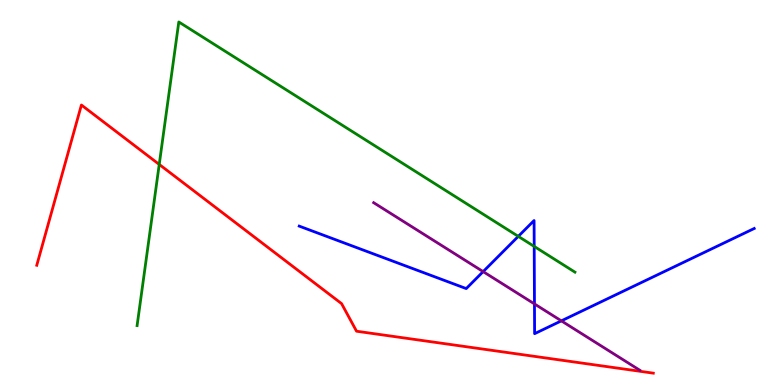[{'lines': ['blue', 'red'], 'intersections': []}, {'lines': ['green', 'red'], 'intersections': [{'x': 2.05, 'y': 5.73}]}, {'lines': ['purple', 'red'], 'intersections': []}, {'lines': ['blue', 'green'], 'intersections': [{'x': 6.69, 'y': 3.86}, {'x': 6.89, 'y': 3.6}]}, {'lines': ['blue', 'purple'], 'intersections': [{'x': 6.23, 'y': 2.95}, {'x': 6.9, 'y': 2.11}, {'x': 7.24, 'y': 1.67}]}, {'lines': ['green', 'purple'], 'intersections': []}]